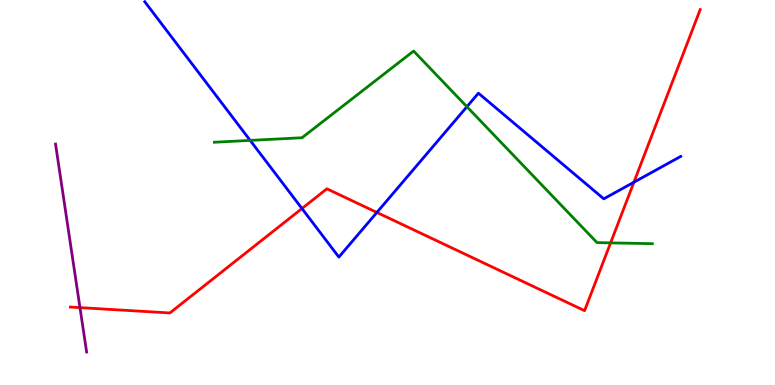[{'lines': ['blue', 'red'], 'intersections': [{'x': 3.9, 'y': 4.58}, {'x': 4.86, 'y': 4.48}, {'x': 8.18, 'y': 5.27}]}, {'lines': ['green', 'red'], 'intersections': [{'x': 7.88, 'y': 3.69}]}, {'lines': ['purple', 'red'], 'intersections': [{'x': 1.03, 'y': 2.01}]}, {'lines': ['blue', 'green'], 'intersections': [{'x': 3.23, 'y': 6.35}, {'x': 6.02, 'y': 7.23}]}, {'lines': ['blue', 'purple'], 'intersections': []}, {'lines': ['green', 'purple'], 'intersections': []}]